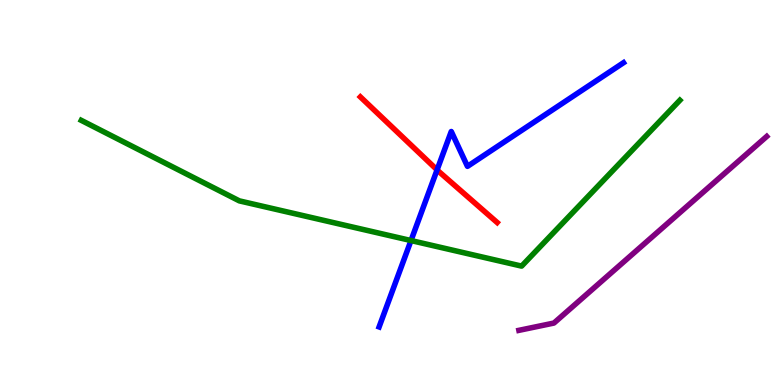[{'lines': ['blue', 'red'], 'intersections': [{'x': 5.64, 'y': 5.59}]}, {'lines': ['green', 'red'], 'intersections': []}, {'lines': ['purple', 'red'], 'intersections': []}, {'lines': ['blue', 'green'], 'intersections': [{'x': 5.3, 'y': 3.75}]}, {'lines': ['blue', 'purple'], 'intersections': []}, {'lines': ['green', 'purple'], 'intersections': []}]